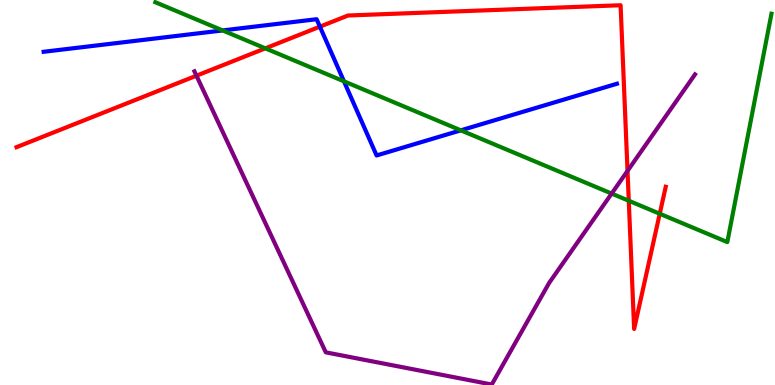[{'lines': ['blue', 'red'], 'intersections': [{'x': 4.13, 'y': 9.31}]}, {'lines': ['green', 'red'], 'intersections': [{'x': 3.42, 'y': 8.74}, {'x': 8.11, 'y': 4.79}, {'x': 8.51, 'y': 4.45}]}, {'lines': ['purple', 'red'], 'intersections': [{'x': 2.53, 'y': 8.03}, {'x': 8.1, 'y': 5.56}]}, {'lines': ['blue', 'green'], 'intersections': [{'x': 2.87, 'y': 9.21}, {'x': 4.44, 'y': 7.89}, {'x': 5.95, 'y': 6.61}]}, {'lines': ['blue', 'purple'], 'intersections': []}, {'lines': ['green', 'purple'], 'intersections': [{'x': 7.89, 'y': 4.97}]}]